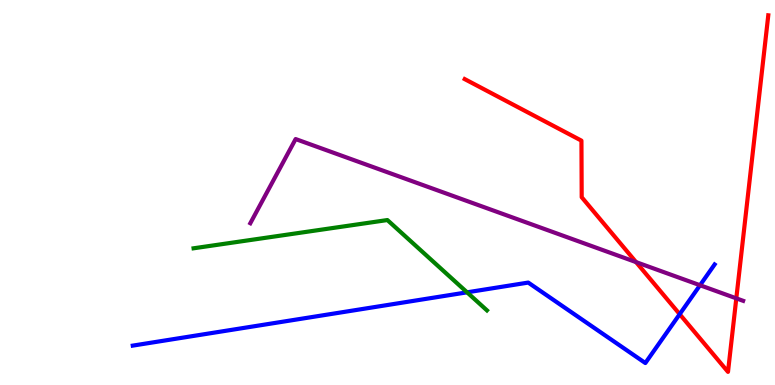[{'lines': ['blue', 'red'], 'intersections': [{'x': 8.77, 'y': 1.84}]}, {'lines': ['green', 'red'], 'intersections': []}, {'lines': ['purple', 'red'], 'intersections': [{'x': 8.21, 'y': 3.19}, {'x': 9.5, 'y': 2.25}]}, {'lines': ['blue', 'green'], 'intersections': [{'x': 6.03, 'y': 2.41}]}, {'lines': ['blue', 'purple'], 'intersections': [{'x': 9.03, 'y': 2.59}]}, {'lines': ['green', 'purple'], 'intersections': []}]